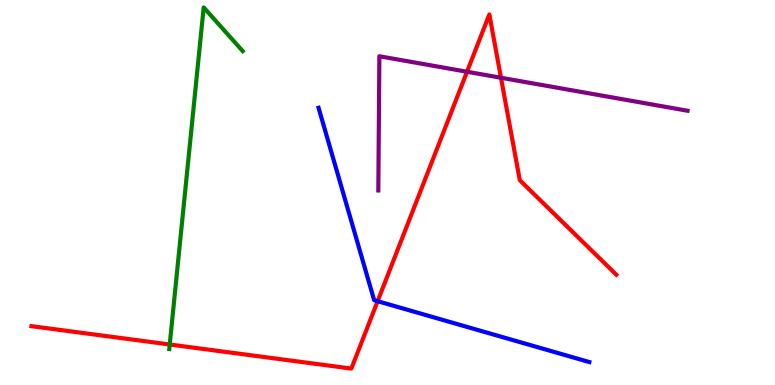[{'lines': ['blue', 'red'], 'intersections': [{'x': 4.87, 'y': 2.18}]}, {'lines': ['green', 'red'], 'intersections': [{'x': 2.19, 'y': 1.05}]}, {'lines': ['purple', 'red'], 'intersections': [{'x': 6.03, 'y': 8.14}, {'x': 6.46, 'y': 7.98}]}, {'lines': ['blue', 'green'], 'intersections': []}, {'lines': ['blue', 'purple'], 'intersections': []}, {'lines': ['green', 'purple'], 'intersections': []}]